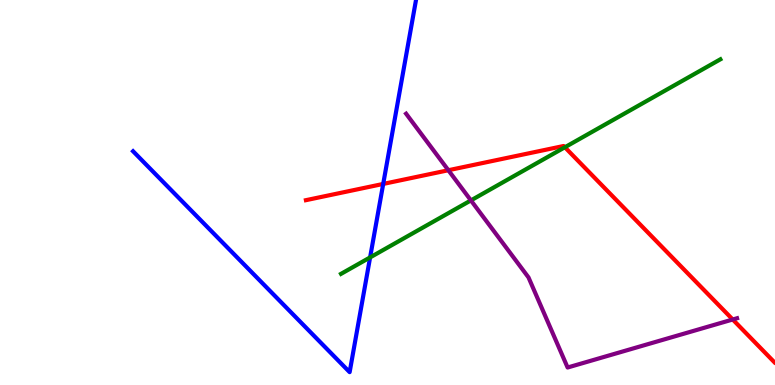[{'lines': ['blue', 'red'], 'intersections': [{'x': 4.94, 'y': 5.22}]}, {'lines': ['green', 'red'], 'intersections': [{'x': 7.29, 'y': 6.17}]}, {'lines': ['purple', 'red'], 'intersections': [{'x': 5.79, 'y': 5.58}, {'x': 9.45, 'y': 1.7}]}, {'lines': ['blue', 'green'], 'intersections': [{'x': 4.78, 'y': 3.31}]}, {'lines': ['blue', 'purple'], 'intersections': []}, {'lines': ['green', 'purple'], 'intersections': [{'x': 6.08, 'y': 4.79}]}]